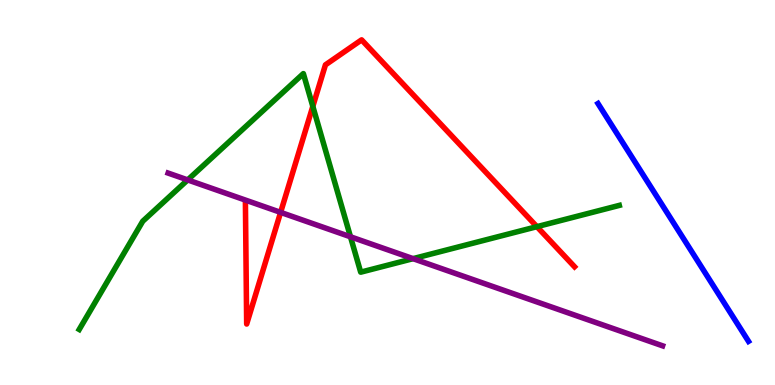[{'lines': ['blue', 'red'], 'intersections': []}, {'lines': ['green', 'red'], 'intersections': [{'x': 4.04, 'y': 7.24}, {'x': 6.93, 'y': 4.11}]}, {'lines': ['purple', 'red'], 'intersections': [{'x': 3.62, 'y': 4.48}]}, {'lines': ['blue', 'green'], 'intersections': []}, {'lines': ['blue', 'purple'], 'intersections': []}, {'lines': ['green', 'purple'], 'intersections': [{'x': 2.42, 'y': 5.33}, {'x': 4.52, 'y': 3.85}, {'x': 5.33, 'y': 3.28}]}]